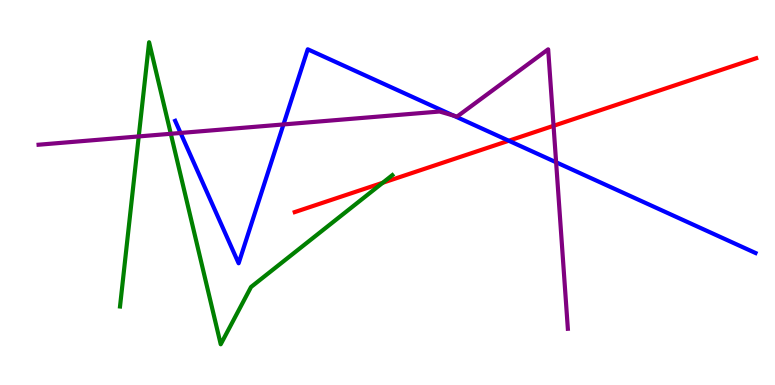[{'lines': ['blue', 'red'], 'intersections': [{'x': 6.56, 'y': 6.34}]}, {'lines': ['green', 'red'], 'intersections': [{'x': 4.94, 'y': 5.25}]}, {'lines': ['purple', 'red'], 'intersections': [{'x': 7.14, 'y': 6.73}]}, {'lines': ['blue', 'green'], 'intersections': []}, {'lines': ['blue', 'purple'], 'intersections': [{'x': 2.33, 'y': 6.55}, {'x': 3.66, 'y': 6.77}, {'x': 5.85, 'y': 7.0}, {'x': 7.18, 'y': 5.79}]}, {'lines': ['green', 'purple'], 'intersections': [{'x': 1.79, 'y': 6.46}, {'x': 2.2, 'y': 6.53}]}]